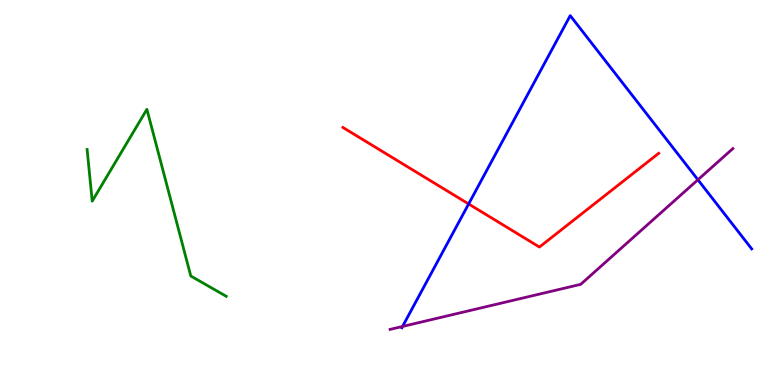[{'lines': ['blue', 'red'], 'intersections': [{'x': 6.05, 'y': 4.7}]}, {'lines': ['green', 'red'], 'intersections': []}, {'lines': ['purple', 'red'], 'intersections': []}, {'lines': ['blue', 'green'], 'intersections': []}, {'lines': ['blue', 'purple'], 'intersections': [{'x': 5.19, 'y': 1.52}, {'x': 9.01, 'y': 5.33}]}, {'lines': ['green', 'purple'], 'intersections': []}]